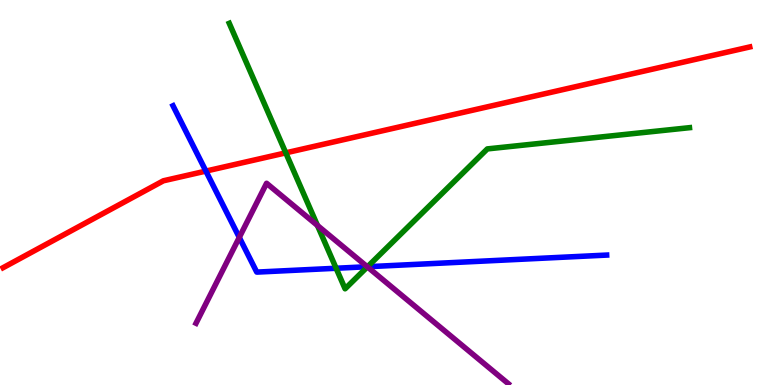[{'lines': ['blue', 'red'], 'intersections': [{'x': 2.66, 'y': 5.56}]}, {'lines': ['green', 'red'], 'intersections': [{'x': 3.69, 'y': 6.03}]}, {'lines': ['purple', 'red'], 'intersections': []}, {'lines': ['blue', 'green'], 'intersections': [{'x': 4.34, 'y': 3.03}, {'x': 4.74, 'y': 3.07}]}, {'lines': ['blue', 'purple'], 'intersections': [{'x': 3.09, 'y': 3.83}, {'x': 4.74, 'y': 3.07}]}, {'lines': ['green', 'purple'], 'intersections': [{'x': 4.1, 'y': 4.14}, {'x': 4.74, 'y': 3.07}]}]